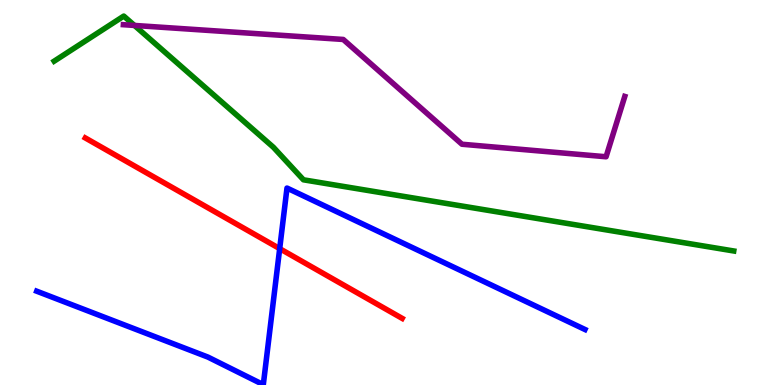[{'lines': ['blue', 'red'], 'intersections': [{'x': 3.61, 'y': 3.54}]}, {'lines': ['green', 'red'], 'intersections': []}, {'lines': ['purple', 'red'], 'intersections': []}, {'lines': ['blue', 'green'], 'intersections': []}, {'lines': ['blue', 'purple'], 'intersections': []}, {'lines': ['green', 'purple'], 'intersections': [{'x': 1.73, 'y': 9.34}]}]